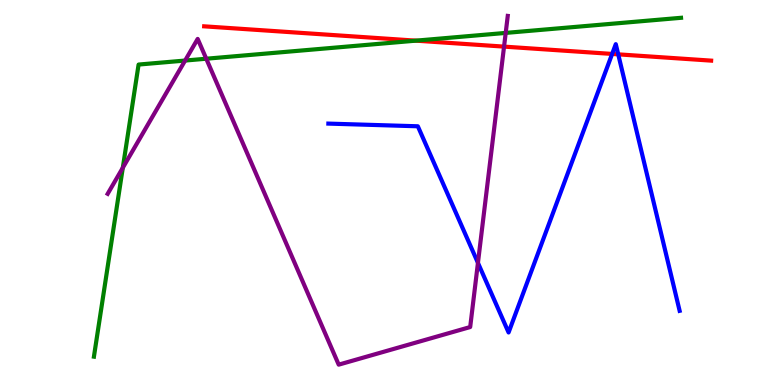[{'lines': ['blue', 'red'], 'intersections': [{'x': 7.9, 'y': 8.6}, {'x': 7.98, 'y': 8.59}]}, {'lines': ['green', 'red'], 'intersections': [{'x': 5.37, 'y': 8.94}]}, {'lines': ['purple', 'red'], 'intersections': [{'x': 6.5, 'y': 8.79}]}, {'lines': ['blue', 'green'], 'intersections': []}, {'lines': ['blue', 'purple'], 'intersections': [{'x': 6.17, 'y': 3.17}]}, {'lines': ['green', 'purple'], 'intersections': [{'x': 1.58, 'y': 5.64}, {'x': 2.39, 'y': 8.43}, {'x': 2.66, 'y': 8.47}, {'x': 6.53, 'y': 9.15}]}]